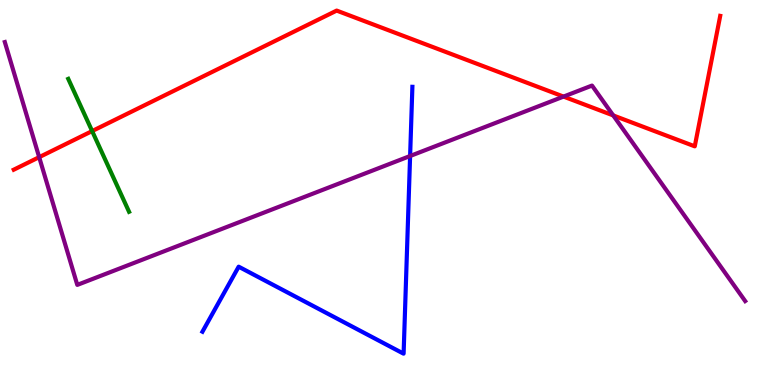[{'lines': ['blue', 'red'], 'intersections': []}, {'lines': ['green', 'red'], 'intersections': [{'x': 1.19, 'y': 6.6}]}, {'lines': ['purple', 'red'], 'intersections': [{'x': 0.505, 'y': 5.92}, {'x': 7.27, 'y': 7.49}, {'x': 7.91, 'y': 7.0}]}, {'lines': ['blue', 'green'], 'intersections': []}, {'lines': ['blue', 'purple'], 'intersections': [{'x': 5.29, 'y': 5.95}]}, {'lines': ['green', 'purple'], 'intersections': []}]